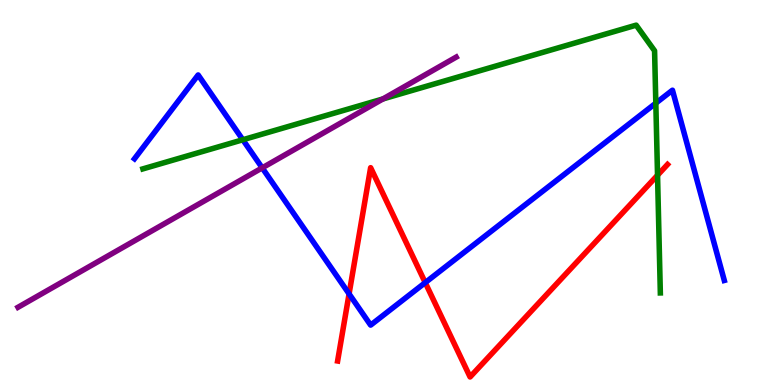[{'lines': ['blue', 'red'], 'intersections': [{'x': 4.5, 'y': 2.37}, {'x': 5.49, 'y': 2.66}]}, {'lines': ['green', 'red'], 'intersections': [{'x': 8.48, 'y': 5.45}]}, {'lines': ['purple', 'red'], 'intersections': []}, {'lines': ['blue', 'green'], 'intersections': [{'x': 3.13, 'y': 6.37}, {'x': 8.46, 'y': 7.32}]}, {'lines': ['blue', 'purple'], 'intersections': [{'x': 3.38, 'y': 5.64}]}, {'lines': ['green', 'purple'], 'intersections': [{'x': 4.94, 'y': 7.43}]}]